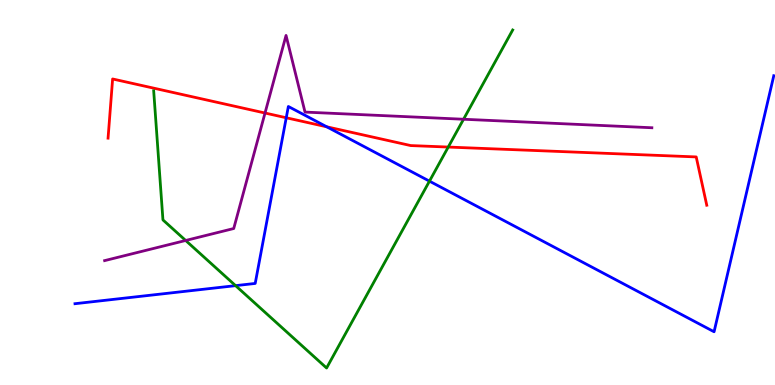[{'lines': ['blue', 'red'], 'intersections': [{'x': 3.69, 'y': 6.94}, {'x': 4.22, 'y': 6.71}]}, {'lines': ['green', 'red'], 'intersections': [{'x': 5.78, 'y': 6.18}]}, {'lines': ['purple', 'red'], 'intersections': [{'x': 3.42, 'y': 7.06}]}, {'lines': ['blue', 'green'], 'intersections': [{'x': 3.04, 'y': 2.58}, {'x': 5.54, 'y': 5.29}]}, {'lines': ['blue', 'purple'], 'intersections': []}, {'lines': ['green', 'purple'], 'intersections': [{'x': 2.4, 'y': 3.75}, {'x': 5.98, 'y': 6.9}]}]